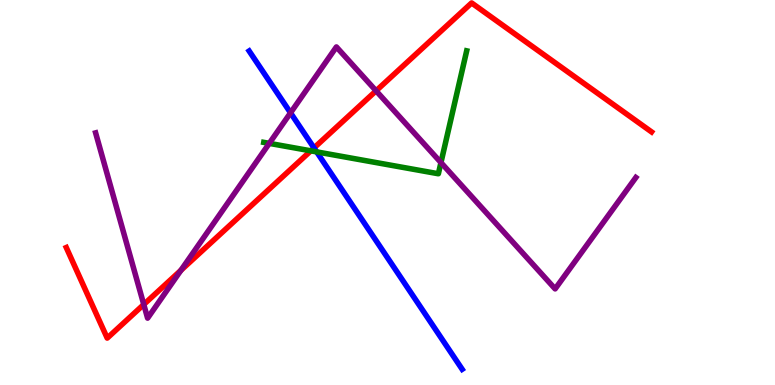[{'lines': ['blue', 'red'], 'intersections': [{'x': 4.05, 'y': 6.16}]}, {'lines': ['green', 'red'], 'intersections': [{'x': 4.01, 'y': 6.08}]}, {'lines': ['purple', 'red'], 'intersections': [{'x': 1.86, 'y': 2.09}, {'x': 2.33, 'y': 2.98}, {'x': 4.85, 'y': 7.64}]}, {'lines': ['blue', 'green'], 'intersections': [{'x': 4.09, 'y': 6.06}]}, {'lines': ['blue', 'purple'], 'intersections': [{'x': 3.75, 'y': 7.07}]}, {'lines': ['green', 'purple'], 'intersections': [{'x': 3.47, 'y': 6.28}, {'x': 5.69, 'y': 5.78}]}]